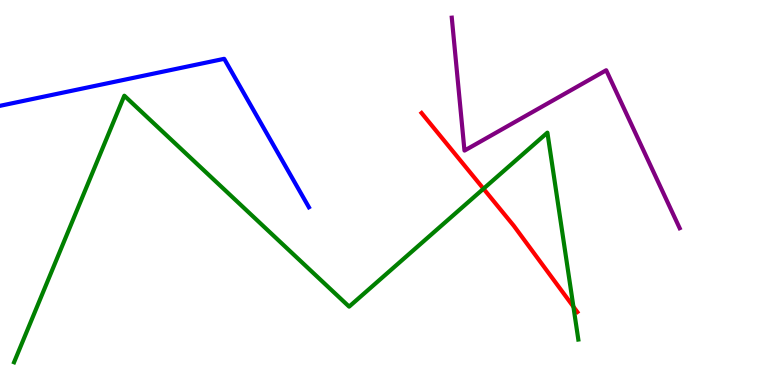[{'lines': ['blue', 'red'], 'intersections': []}, {'lines': ['green', 'red'], 'intersections': [{'x': 6.24, 'y': 5.1}, {'x': 7.4, 'y': 2.03}]}, {'lines': ['purple', 'red'], 'intersections': []}, {'lines': ['blue', 'green'], 'intersections': []}, {'lines': ['blue', 'purple'], 'intersections': []}, {'lines': ['green', 'purple'], 'intersections': []}]